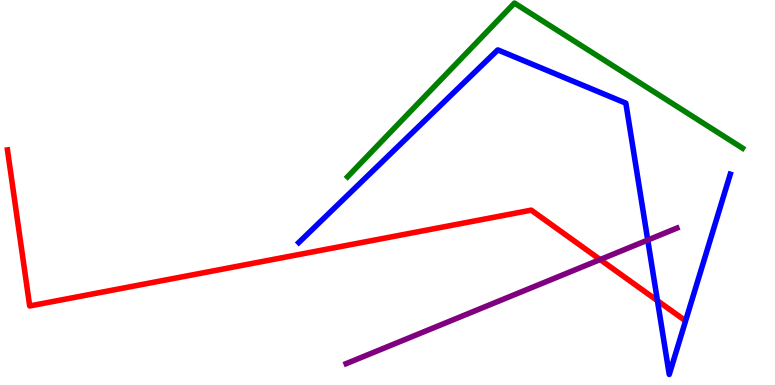[{'lines': ['blue', 'red'], 'intersections': [{'x': 8.48, 'y': 2.19}]}, {'lines': ['green', 'red'], 'intersections': []}, {'lines': ['purple', 'red'], 'intersections': [{'x': 7.74, 'y': 3.26}]}, {'lines': ['blue', 'green'], 'intersections': []}, {'lines': ['blue', 'purple'], 'intersections': [{'x': 8.36, 'y': 3.76}]}, {'lines': ['green', 'purple'], 'intersections': []}]